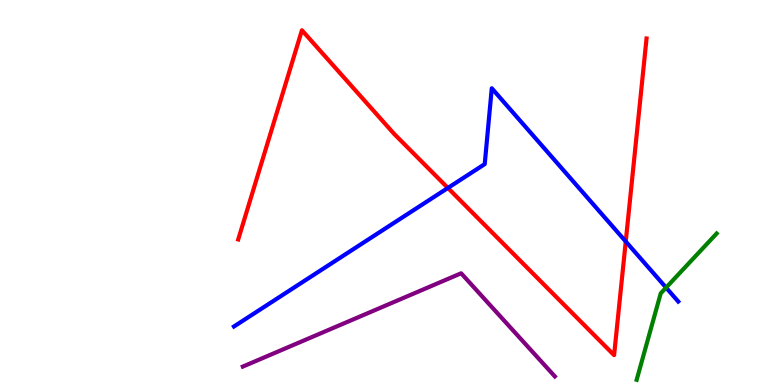[{'lines': ['blue', 'red'], 'intersections': [{'x': 5.78, 'y': 5.12}, {'x': 8.07, 'y': 3.73}]}, {'lines': ['green', 'red'], 'intersections': []}, {'lines': ['purple', 'red'], 'intersections': []}, {'lines': ['blue', 'green'], 'intersections': [{'x': 8.59, 'y': 2.53}]}, {'lines': ['blue', 'purple'], 'intersections': []}, {'lines': ['green', 'purple'], 'intersections': []}]